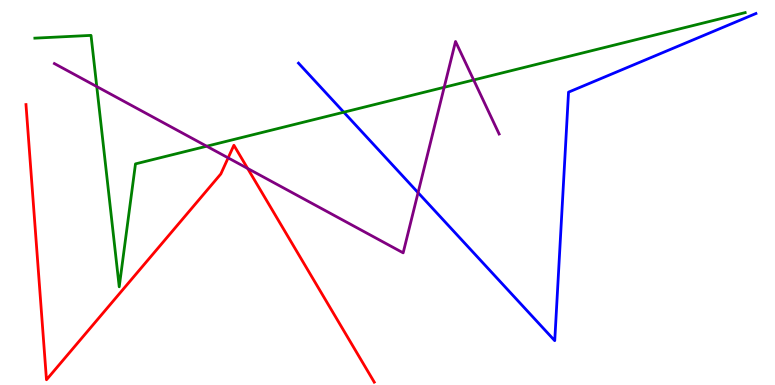[{'lines': ['blue', 'red'], 'intersections': []}, {'lines': ['green', 'red'], 'intersections': []}, {'lines': ['purple', 'red'], 'intersections': [{'x': 2.94, 'y': 5.9}, {'x': 3.2, 'y': 5.62}]}, {'lines': ['blue', 'green'], 'intersections': [{'x': 4.44, 'y': 7.09}]}, {'lines': ['blue', 'purple'], 'intersections': [{'x': 5.39, 'y': 5.0}]}, {'lines': ['green', 'purple'], 'intersections': [{'x': 1.25, 'y': 7.75}, {'x': 2.67, 'y': 6.2}, {'x': 5.73, 'y': 7.73}, {'x': 6.11, 'y': 7.92}]}]